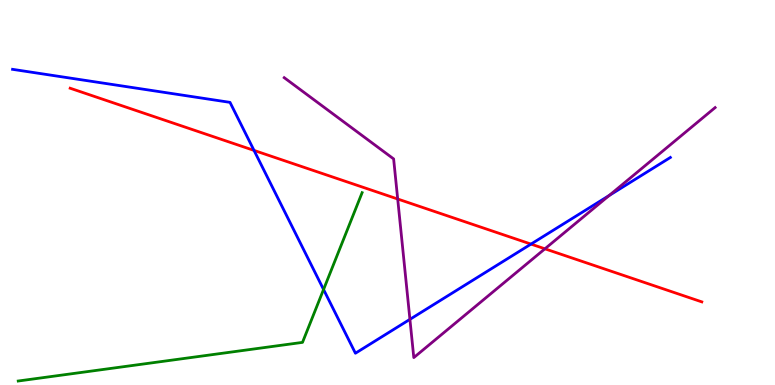[{'lines': ['blue', 'red'], 'intersections': [{'x': 3.28, 'y': 6.09}, {'x': 6.85, 'y': 3.66}]}, {'lines': ['green', 'red'], 'intersections': []}, {'lines': ['purple', 'red'], 'intersections': [{'x': 5.13, 'y': 4.83}, {'x': 7.03, 'y': 3.54}]}, {'lines': ['blue', 'green'], 'intersections': [{'x': 4.17, 'y': 2.48}]}, {'lines': ['blue', 'purple'], 'intersections': [{'x': 5.29, 'y': 1.71}, {'x': 7.86, 'y': 4.92}]}, {'lines': ['green', 'purple'], 'intersections': []}]